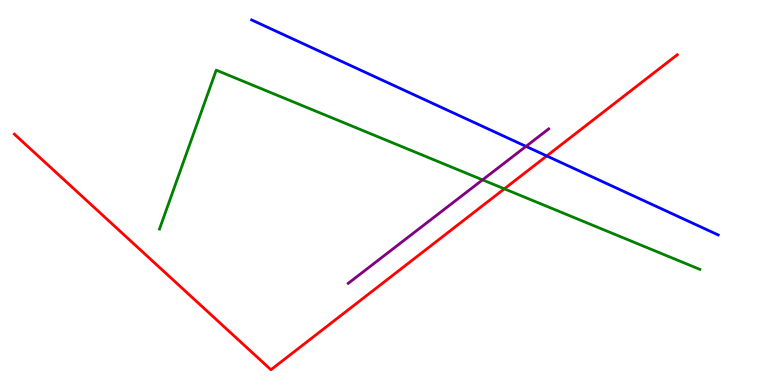[{'lines': ['blue', 'red'], 'intersections': [{'x': 7.05, 'y': 5.95}]}, {'lines': ['green', 'red'], 'intersections': [{'x': 6.51, 'y': 5.1}]}, {'lines': ['purple', 'red'], 'intersections': []}, {'lines': ['blue', 'green'], 'intersections': []}, {'lines': ['blue', 'purple'], 'intersections': [{'x': 6.79, 'y': 6.2}]}, {'lines': ['green', 'purple'], 'intersections': [{'x': 6.23, 'y': 5.33}]}]